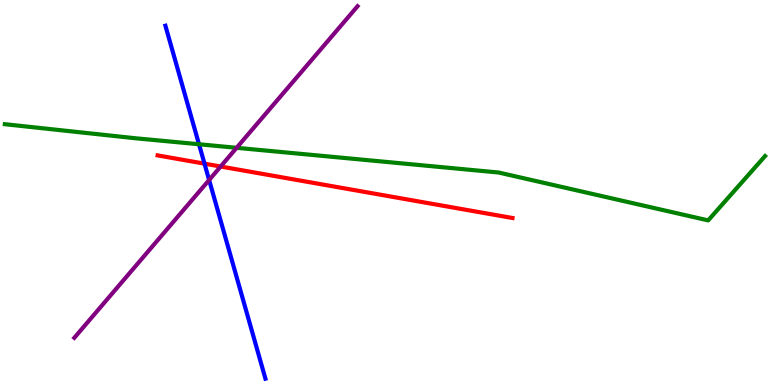[{'lines': ['blue', 'red'], 'intersections': [{'x': 2.64, 'y': 5.75}]}, {'lines': ['green', 'red'], 'intersections': []}, {'lines': ['purple', 'red'], 'intersections': [{'x': 2.85, 'y': 5.68}]}, {'lines': ['blue', 'green'], 'intersections': [{'x': 2.57, 'y': 6.25}]}, {'lines': ['blue', 'purple'], 'intersections': [{'x': 2.7, 'y': 5.32}]}, {'lines': ['green', 'purple'], 'intersections': [{'x': 3.05, 'y': 6.16}]}]